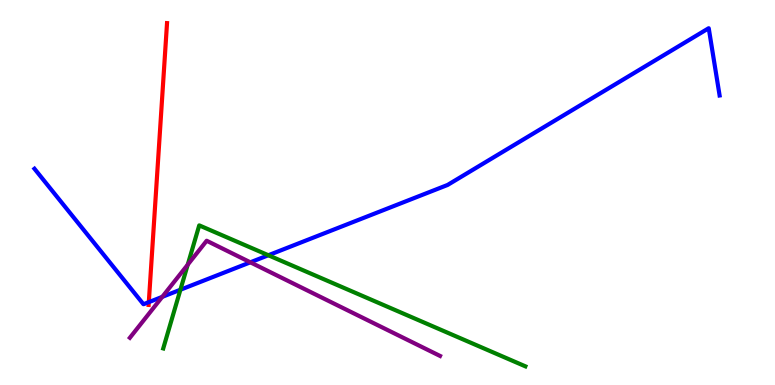[{'lines': ['blue', 'red'], 'intersections': [{'x': 1.92, 'y': 2.15}]}, {'lines': ['green', 'red'], 'intersections': []}, {'lines': ['purple', 'red'], 'intersections': []}, {'lines': ['blue', 'green'], 'intersections': [{'x': 2.33, 'y': 2.47}, {'x': 3.46, 'y': 3.37}]}, {'lines': ['blue', 'purple'], 'intersections': [{'x': 2.09, 'y': 2.29}, {'x': 3.23, 'y': 3.19}]}, {'lines': ['green', 'purple'], 'intersections': [{'x': 2.42, 'y': 3.13}]}]